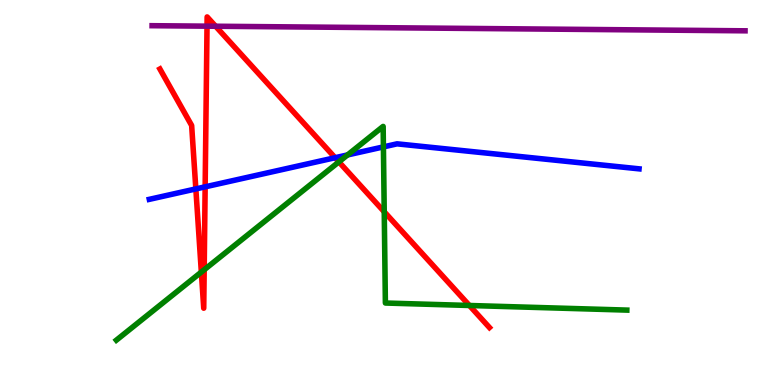[{'lines': ['blue', 'red'], 'intersections': [{'x': 2.53, 'y': 5.09}, {'x': 2.65, 'y': 5.15}, {'x': 4.32, 'y': 5.9}]}, {'lines': ['green', 'red'], 'intersections': [{'x': 2.6, 'y': 2.93}, {'x': 2.63, 'y': 2.99}, {'x': 4.37, 'y': 5.8}, {'x': 4.96, 'y': 4.5}, {'x': 6.06, 'y': 2.07}]}, {'lines': ['purple', 'red'], 'intersections': [{'x': 2.67, 'y': 9.32}, {'x': 2.78, 'y': 9.32}]}, {'lines': ['blue', 'green'], 'intersections': [{'x': 4.48, 'y': 5.98}, {'x': 4.95, 'y': 6.18}]}, {'lines': ['blue', 'purple'], 'intersections': []}, {'lines': ['green', 'purple'], 'intersections': []}]